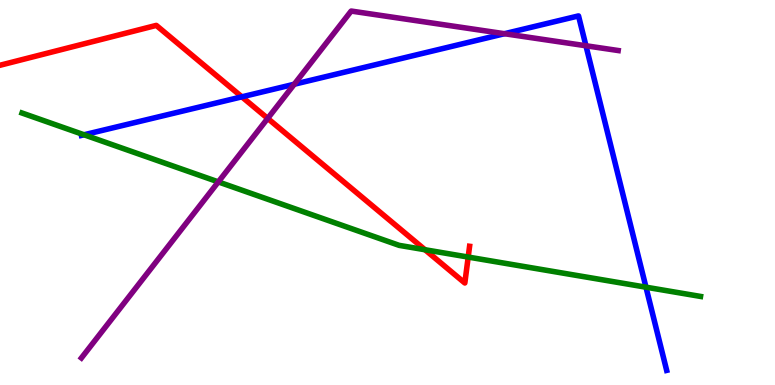[{'lines': ['blue', 'red'], 'intersections': [{'x': 3.12, 'y': 7.48}]}, {'lines': ['green', 'red'], 'intersections': [{'x': 5.48, 'y': 3.51}, {'x': 6.04, 'y': 3.32}]}, {'lines': ['purple', 'red'], 'intersections': [{'x': 3.45, 'y': 6.92}]}, {'lines': ['blue', 'green'], 'intersections': [{'x': 1.08, 'y': 6.5}, {'x': 8.34, 'y': 2.54}]}, {'lines': ['blue', 'purple'], 'intersections': [{'x': 3.8, 'y': 7.81}, {'x': 6.51, 'y': 9.12}, {'x': 7.56, 'y': 8.81}]}, {'lines': ['green', 'purple'], 'intersections': [{'x': 2.82, 'y': 5.28}]}]